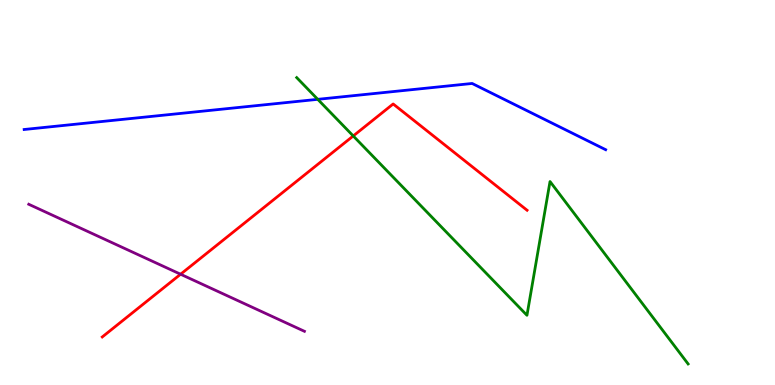[{'lines': ['blue', 'red'], 'intersections': []}, {'lines': ['green', 'red'], 'intersections': [{'x': 4.56, 'y': 6.47}]}, {'lines': ['purple', 'red'], 'intersections': [{'x': 2.33, 'y': 2.88}]}, {'lines': ['blue', 'green'], 'intersections': [{'x': 4.1, 'y': 7.42}]}, {'lines': ['blue', 'purple'], 'intersections': []}, {'lines': ['green', 'purple'], 'intersections': []}]